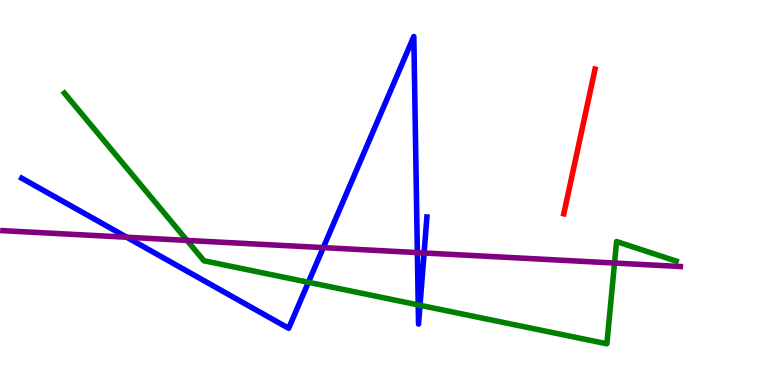[{'lines': ['blue', 'red'], 'intersections': []}, {'lines': ['green', 'red'], 'intersections': []}, {'lines': ['purple', 'red'], 'intersections': []}, {'lines': ['blue', 'green'], 'intersections': [{'x': 3.98, 'y': 2.67}, {'x': 5.4, 'y': 2.08}, {'x': 5.42, 'y': 2.07}]}, {'lines': ['blue', 'purple'], 'intersections': [{'x': 1.63, 'y': 3.84}, {'x': 4.17, 'y': 3.57}, {'x': 5.39, 'y': 3.44}, {'x': 5.47, 'y': 3.43}]}, {'lines': ['green', 'purple'], 'intersections': [{'x': 2.41, 'y': 3.76}, {'x': 7.93, 'y': 3.17}]}]